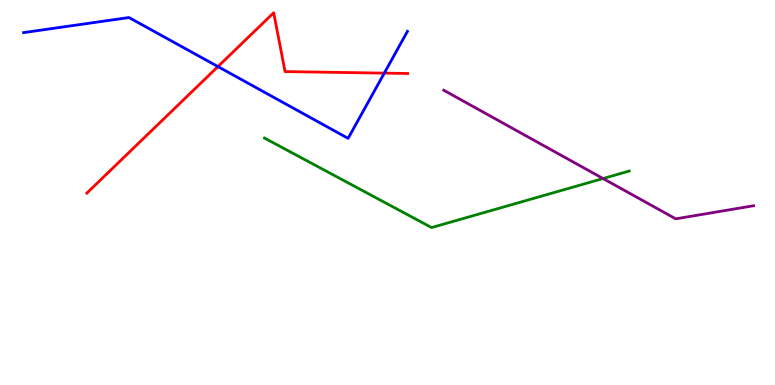[{'lines': ['blue', 'red'], 'intersections': [{'x': 2.81, 'y': 8.27}, {'x': 4.96, 'y': 8.1}]}, {'lines': ['green', 'red'], 'intersections': []}, {'lines': ['purple', 'red'], 'intersections': []}, {'lines': ['blue', 'green'], 'intersections': []}, {'lines': ['blue', 'purple'], 'intersections': []}, {'lines': ['green', 'purple'], 'intersections': [{'x': 7.78, 'y': 5.36}]}]